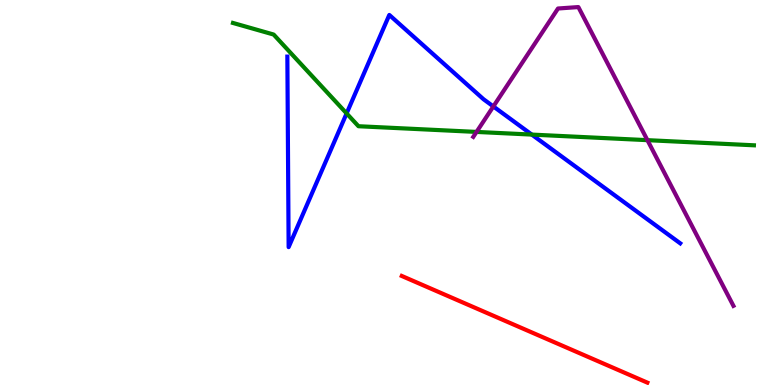[{'lines': ['blue', 'red'], 'intersections': []}, {'lines': ['green', 'red'], 'intersections': []}, {'lines': ['purple', 'red'], 'intersections': []}, {'lines': ['blue', 'green'], 'intersections': [{'x': 4.47, 'y': 7.05}, {'x': 6.86, 'y': 6.5}]}, {'lines': ['blue', 'purple'], 'intersections': [{'x': 6.37, 'y': 7.24}]}, {'lines': ['green', 'purple'], 'intersections': [{'x': 6.15, 'y': 6.57}, {'x': 8.35, 'y': 6.36}]}]